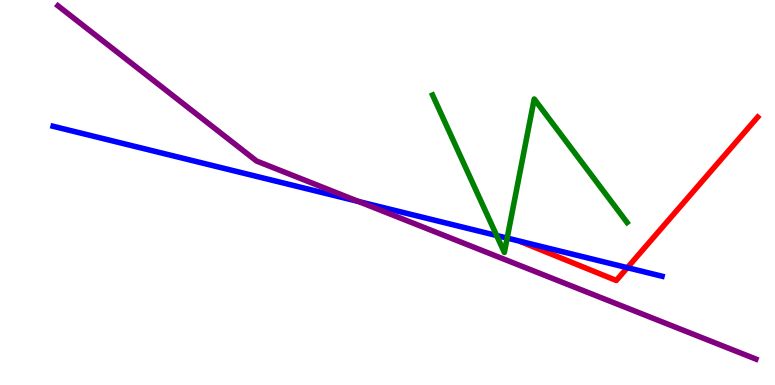[{'lines': ['blue', 'red'], 'intersections': [{'x': 8.09, 'y': 3.05}]}, {'lines': ['green', 'red'], 'intersections': []}, {'lines': ['purple', 'red'], 'intersections': []}, {'lines': ['blue', 'green'], 'intersections': [{'x': 6.41, 'y': 3.88}, {'x': 6.54, 'y': 3.82}]}, {'lines': ['blue', 'purple'], 'intersections': [{'x': 4.63, 'y': 4.77}]}, {'lines': ['green', 'purple'], 'intersections': []}]